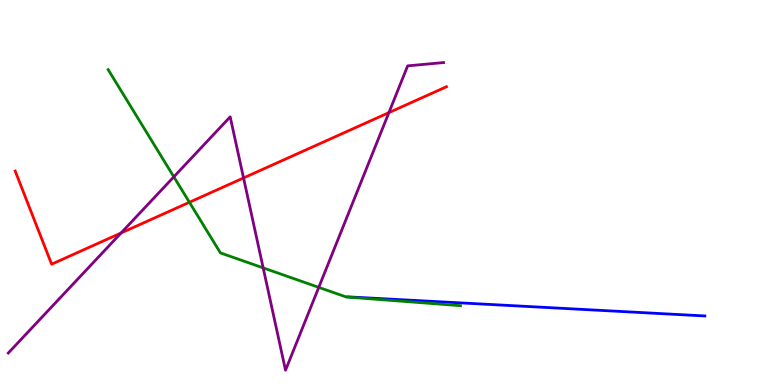[{'lines': ['blue', 'red'], 'intersections': []}, {'lines': ['green', 'red'], 'intersections': [{'x': 2.44, 'y': 4.75}]}, {'lines': ['purple', 'red'], 'intersections': [{'x': 1.56, 'y': 3.95}, {'x': 3.14, 'y': 5.38}, {'x': 5.02, 'y': 7.07}]}, {'lines': ['blue', 'green'], 'intersections': []}, {'lines': ['blue', 'purple'], 'intersections': []}, {'lines': ['green', 'purple'], 'intersections': [{'x': 2.24, 'y': 5.41}, {'x': 3.4, 'y': 3.04}, {'x': 4.11, 'y': 2.54}]}]